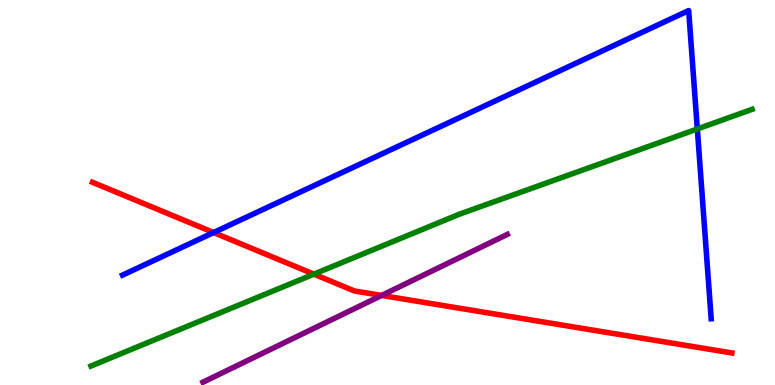[{'lines': ['blue', 'red'], 'intersections': [{'x': 2.76, 'y': 3.96}]}, {'lines': ['green', 'red'], 'intersections': [{'x': 4.05, 'y': 2.88}]}, {'lines': ['purple', 'red'], 'intersections': [{'x': 4.92, 'y': 2.33}]}, {'lines': ['blue', 'green'], 'intersections': [{'x': 9.0, 'y': 6.65}]}, {'lines': ['blue', 'purple'], 'intersections': []}, {'lines': ['green', 'purple'], 'intersections': []}]